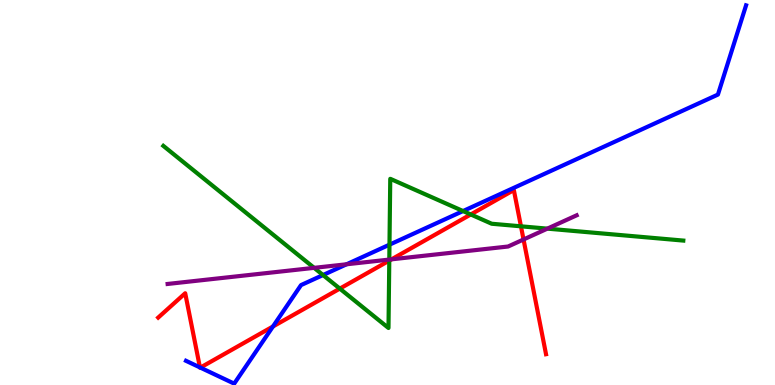[{'lines': ['blue', 'red'], 'intersections': [{'x': 2.58, 'y': 0.457}, {'x': 2.59, 'y': 0.452}, {'x': 3.52, 'y': 1.52}]}, {'lines': ['green', 'red'], 'intersections': [{'x': 4.38, 'y': 2.5}, {'x': 5.02, 'y': 3.23}, {'x': 6.07, 'y': 4.43}, {'x': 6.72, 'y': 4.12}]}, {'lines': ['purple', 'red'], 'intersections': [{'x': 5.05, 'y': 3.26}, {'x': 6.76, 'y': 3.78}]}, {'lines': ['blue', 'green'], 'intersections': [{'x': 4.17, 'y': 2.86}, {'x': 5.03, 'y': 3.64}, {'x': 5.97, 'y': 4.52}]}, {'lines': ['blue', 'purple'], 'intersections': [{'x': 4.47, 'y': 3.14}]}, {'lines': ['green', 'purple'], 'intersections': [{'x': 4.05, 'y': 3.04}, {'x': 5.02, 'y': 3.26}, {'x': 7.06, 'y': 4.06}]}]